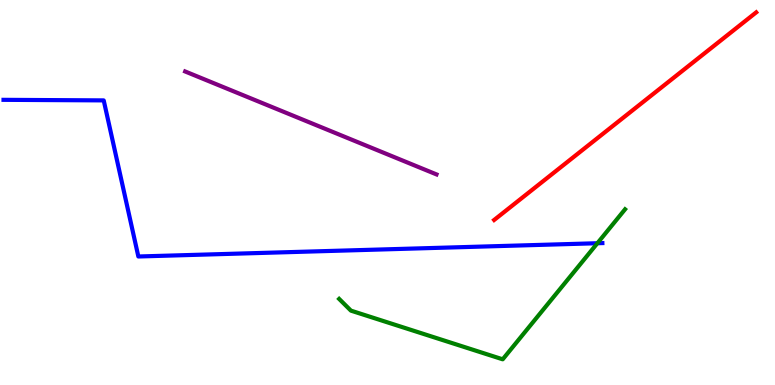[{'lines': ['blue', 'red'], 'intersections': []}, {'lines': ['green', 'red'], 'intersections': []}, {'lines': ['purple', 'red'], 'intersections': []}, {'lines': ['blue', 'green'], 'intersections': [{'x': 7.71, 'y': 3.68}]}, {'lines': ['blue', 'purple'], 'intersections': []}, {'lines': ['green', 'purple'], 'intersections': []}]